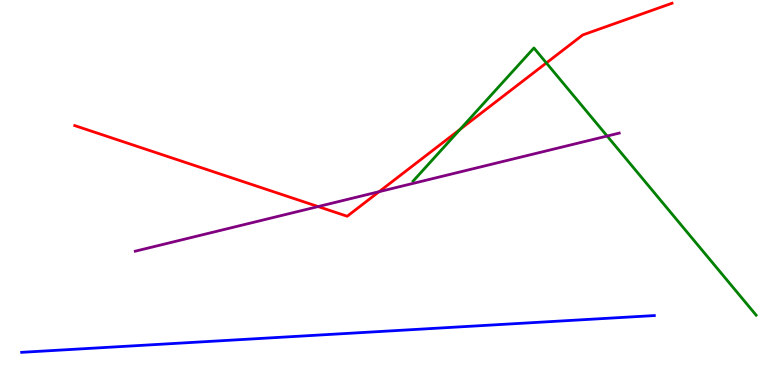[{'lines': ['blue', 'red'], 'intersections': []}, {'lines': ['green', 'red'], 'intersections': [{'x': 5.94, 'y': 6.64}, {'x': 7.05, 'y': 8.36}]}, {'lines': ['purple', 'red'], 'intersections': [{'x': 4.1, 'y': 4.63}, {'x': 4.89, 'y': 5.02}]}, {'lines': ['blue', 'green'], 'intersections': []}, {'lines': ['blue', 'purple'], 'intersections': []}, {'lines': ['green', 'purple'], 'intersections': [{'x': 7.83, 'y': 6.47}]}]